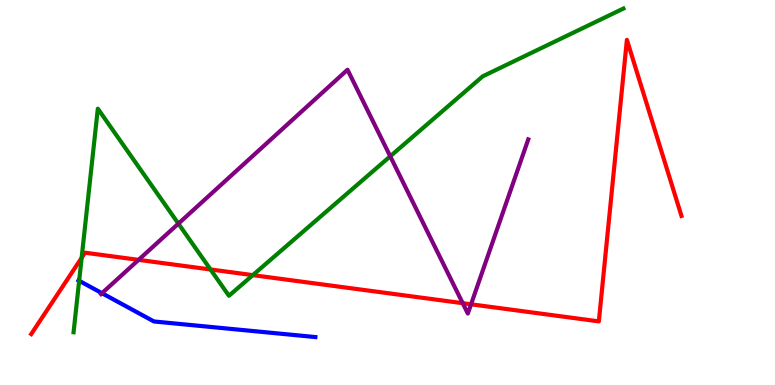[{'lines': ['blue', 'red'], 'intersections': []}, {'lines': ['green', 'red'], 'intersections': [{'x': 1.05, 'y': 3.3}, {'x': 2.72, 'y': 3.0}, {'x': 3.26, 'y': 2.85}]}, {'lines': ['purple', 'red'], 'intersections': [{'x': 1.79, 'y': 3.25}, {'x': 5.97, 'y': 2.13}, {'x': 6.08, 'y': 2.1}]}, {'lines': ['blue', 'green'], 'intersections': [{'x': 1.02, 'y': 2.71}]}, {'lines': ['blue', 'purple'], 'intersections': [{'x': 1.32, 'y': 2.38}]}, {'lines': ['green', 'purple'], 'intersections': [{'x': 2.3, 'y': 4.19}, {'x': 5.04, 'y': 5.94}]}]